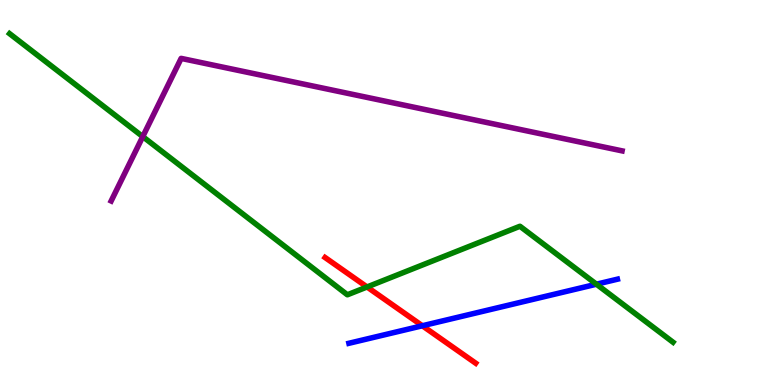[{'lines': ['blue', 'red'], 'intersections': [{'x': 5.45, 'y': 1.54}]}, {'lines': ['green', 'red'], 'intersections': [{'x': 4.74, 'y': 2.55}]}, {'lines': ['purple', 'red'], 'intersections': []}, {'lines': ['blue', 'green'], 'intersections': [{'x': 7.7, 'y': 2.62}]}, {'lines': ['blue', 'purple'], 'intersections': []}, {'lines': ['green', 'purple'], 'intersections': [{'x': 1.84, 'y': 6.45}]}]